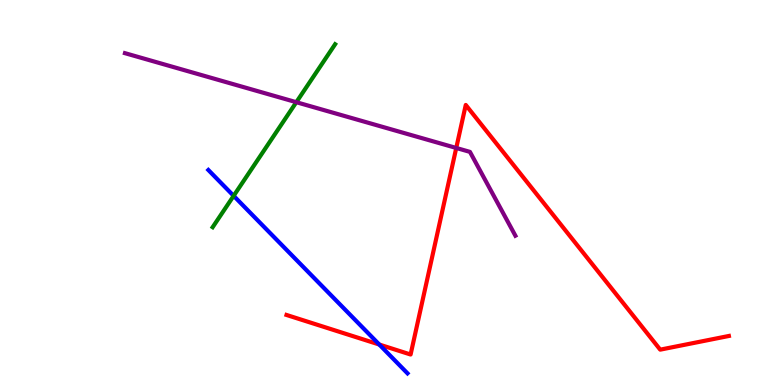[{'lines': ['blue', 'red'], 'intersections': [{'x': 4.89, 'y': 1.05}]}, {'lines': ['green', 'red'], 'intersections': []}, {'lines': ['purple', 'red'], 'intersections': [{'x': 5.89, 'y': 6.16}]}, {'lines': ['blue', 'green'], 'intersections': [{'x': 3.01, 'y': 4.91}]}, {'lines': ['blue', 'purple'], 'intersections': []}, {'lines': ['green', 'purple'], 'intersections': [{'x': 3.82, 'y': 7.35}]}]